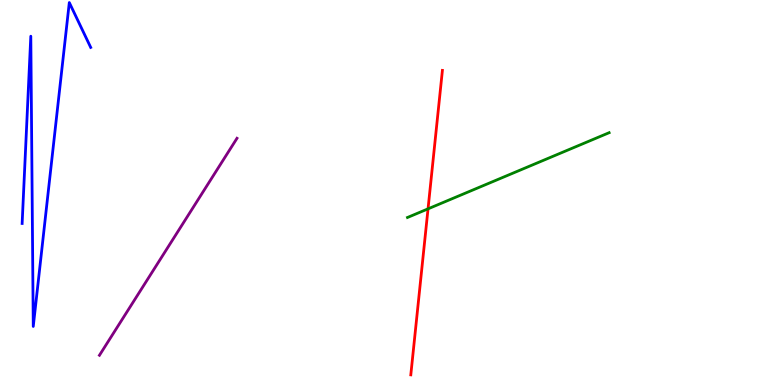[{'lines': ['blue', 'red'], 'intersections': []}, {'lines': ['green', 'red'], 'intersections': [{'x': 5.52, 'y': 4.58}]}, {'lines': ['purple', 'red'], 'intersections': []}, {'lines': ['blue', 'green'], 'intersections': []}, {'lines': ['blue', 'purple'], 'intersections': []}, {'lines': ['green', 'purple'], 'intersections': []}]